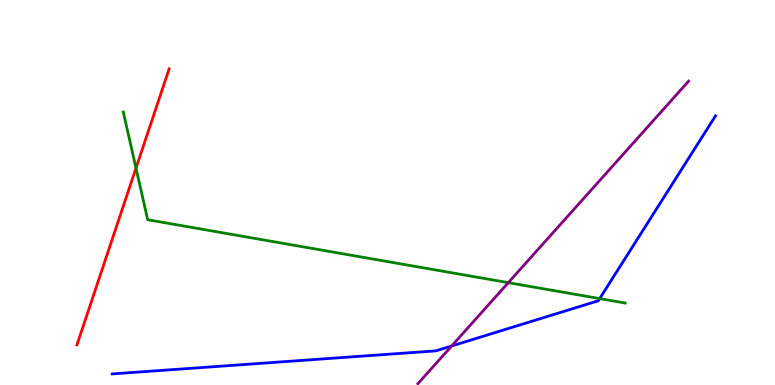[{'lines': ['blue', 'red'], 'intersections': []}, {'lines': ['green', 'red'], 'intersections': [{'x': 1.75, 'y': 5.63}]}, {'lines': ['purple', 'red'], 'intersections': []}, {'lines': ['blue', 'green'], 'intersections': [{'x': 7.74, 'y': 2.24}]}, {'lines': ['blue', 'purple'], 'intersections': [{'x': 5.83, 'y': 1.01}]}, {'lines': ['green', 'purple'], 'intersections': [{'x': 6.56, 'y': 2.66}]}]